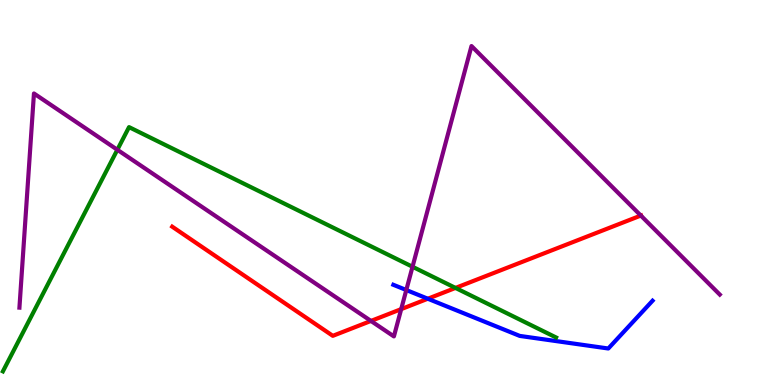[{'lines': ['blue', 'red'], 'intersections': [{'x': 5.52, 'y': 2.24}]}, {'lines': ['green', 'red'], 'intersections': [{'x': 5.88, 'y': 2.52}]}, {'lines': ['purple', 'red'], 'intersections': [{'x': 4.79, 'y': 1.66}, {'x': 5.18, 'y': 1.97}, {'x': 8.27, 'y': 4.4}]}, {'lines': ['blue', 'green'], 'intersections': []}, {'lines': ['blue', 'purple'], 'intersections': [{'x': 5.24, 'y': 2.47}]}, {'lines': ['green', 'purple'], 'intersections': [{'x': 1.51, 'y': 6.11}, {'x': 5.32, 'y': 3.07}]}]